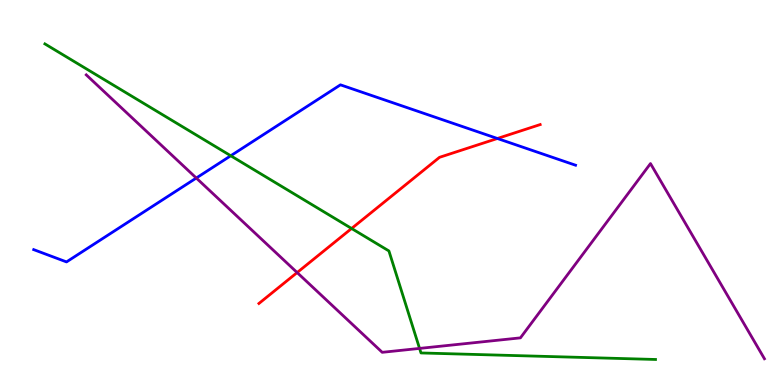[{'lines': ['blue', 'red'], 'intersections': [{'x': 6.42, 'y': 6.4}]}, {'lines': ['green', 'red'], 'intersections': [{'x': 4.54, 'y': 4.07}]}, {'lines': ['purple', 'red'], 'intersections': [{'x': 3.83, 'y': 2.92}]}, {'lines': ['blue', 'green'], 'intersections': [{'x': 2.98, 'y': 5.95}]}, {'lines': ['blue', 'purple'], 'intersections': [{'x': 2.53, 'y': 5.38}]}, {'lines': ['green', 'purple'], 'intersections': [{'x': 5.41, 'y': 0.95}]}]